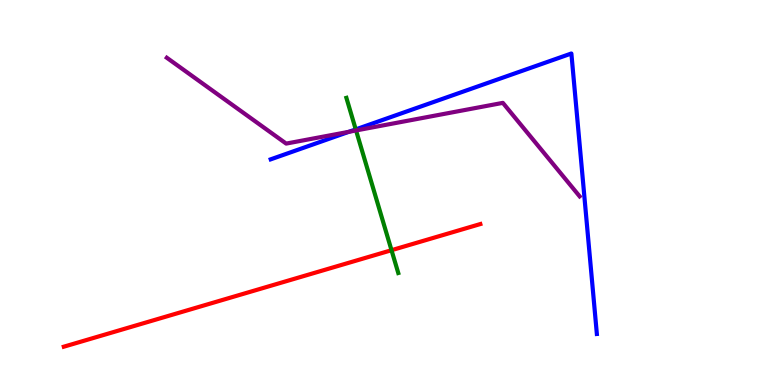[{'lines': ['blue', 'red'], 'intersections': []}, {'lines': ['green', 'red'], 'intersections': [{'x': 5.05, 'y': 3.5}]}, {'lines': ['purple', 'red'], 'intersections': []}, {'lines': ['blue', 'green'], 'intersections': [{'x': 4.59, 'y': 6.64}]}, {'lines': ['blue', 'purple'], 'intersections': [{'x': 4.5, 'y': 6.58}]}, {'lines': ['green', 'purple'], 'intersections': [{'x': 4.59, 'y': 6.61}]}]